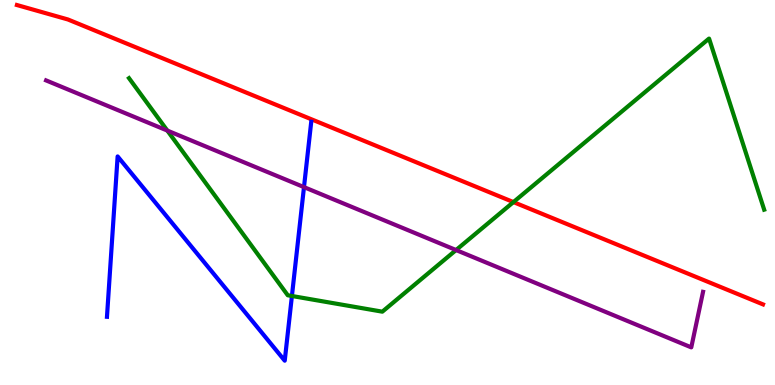[{'lines': ['blue', 'red'], 'intersections': []}, {'lines': ['green', 'red'], 'intersections': [{'x': 6.62, 'y': 4.75}]}, {'lines': ['purple', 'red'], 'intersections': []}, {'lines': ['blue', 'green'], 'intersections': [{'x': 3.77, 'y': 2.31}]}, {'lines': ['blue', 'purple'], 'intersections': [{'x': 3.92, 'y': 5.14}]}, {'lines': ['green', 'purple'], 'intersections': [{'x': 2.16, 'y': 6.61}, {'x': 5.88, 'y': 3.51}]}]